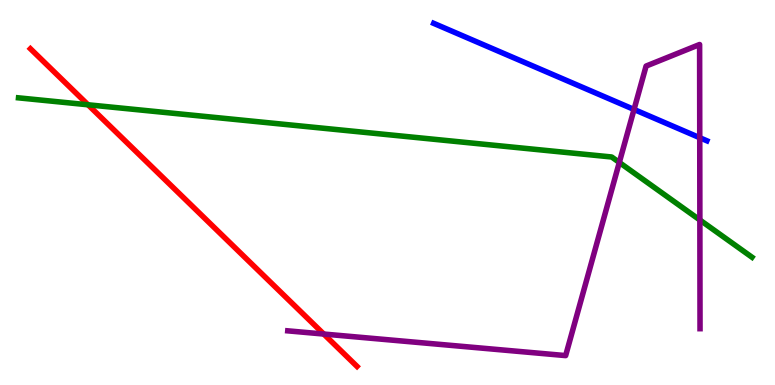[{'lines': ['blue', 'red'], 'intersections': []}, {'lines': ['green', 'red'], 'intersections': [{'x': 1.14, 'y': 7.28}]}, {'lines': ['purple', 'red'], 'intersections': [{'x': 4.18, 'y': 1.32}]}, {'lines': ['blue', 'green'], 'intersections': []}, {'lines': ['blue', 'purple'], 'intersections': [{'x': 8.18, 'y': 7.16}, {'x': 9.03, 'y': 6.42}]}, {'lines': ['green', 'purple'], 'intersections': [{'x': 7.99, 'y': 5.78}, {'x': 9.03, 'y': 4.29}]}]